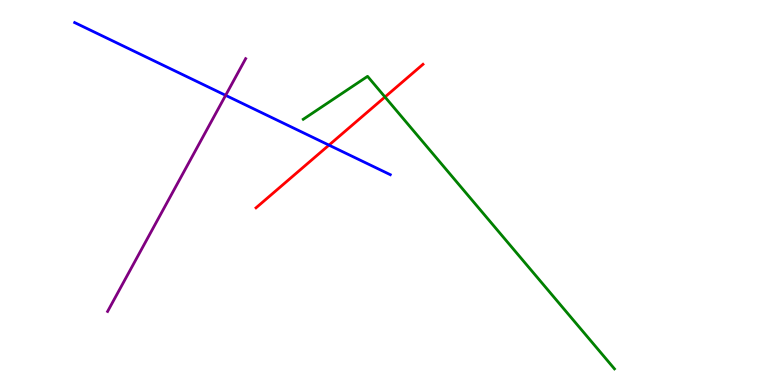[{'lines': ['blue', 'red'], 'intersections': [{'x': 4.24, 'y': 6.23}]}, {'lines': ['green', 'red'], 'intersections': [{'x': 4.97, 'y': 7.48}]}, {'lines': ['purple', 'red'], 'intersections': []}, {'lines': ['blue', 'green'], 'intersections': []}, {'lines': ['blue', 'purple'], 'intersections': [{'x': 2.91, 'y': 7.52}]}, {'lines': ['green', 'purple'], 'intersections': []}]